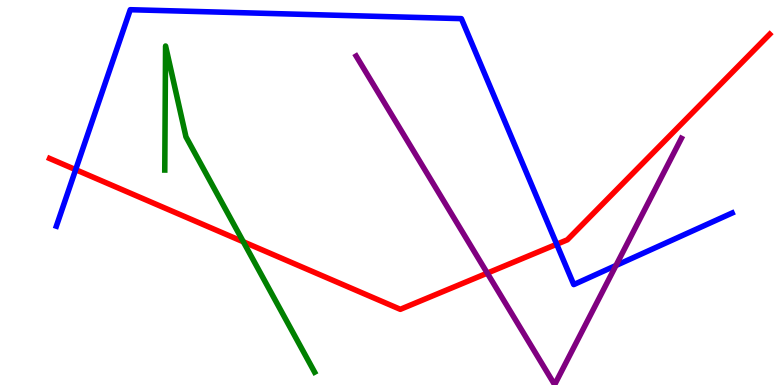[{'lines': ['blue', 'red'], 'intersections': [{'x': 0.976, 'y': 5.59}, {'x': 7.18, 'y': 3.66}]}, {'lines': ['green', 'red'], 'intersections': [{'x': 3.14, 'y': 3.72}]}, {'lines': ['purple', 'red'], 'intersections': [{'x': 6.29, 'y': 2.91}]}, {'lines': ['blue', 'green'], 'intersections': []}, {'lines': ['blue', 'purple'], 'intersections': [{'x': 7.95, 'y': 3.1}]}, {'lines': ['green', 'purple'], 'intersections': []}]